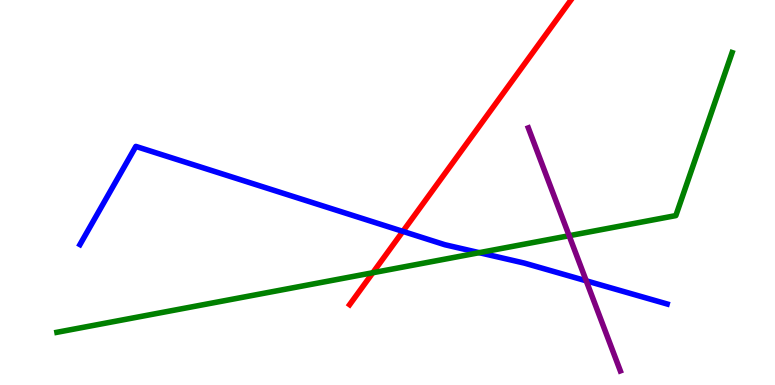[{'lines': ['blue', 'red'], 'intersections': [{'x': 5.2, 'y': 3.99}]}, {'lines': ['green', 'red'], 'intersections': [{'x': 4.81, 'y': 2.92}]}, {'lines': ['purple', 'red'], 'intersections': []}, {'lines': ['blue', 'green'], 'intersections': [{'x': 6.18, 'y': 3.44}]}, {'lines': ['blue', 'purple'], 'intersections': [{'x': 7.56, 'y': 2.71}]}, {'lines': ['green', 'purple'], 'intersections': [{'x': 7.34, 'y': 3.88}]}]